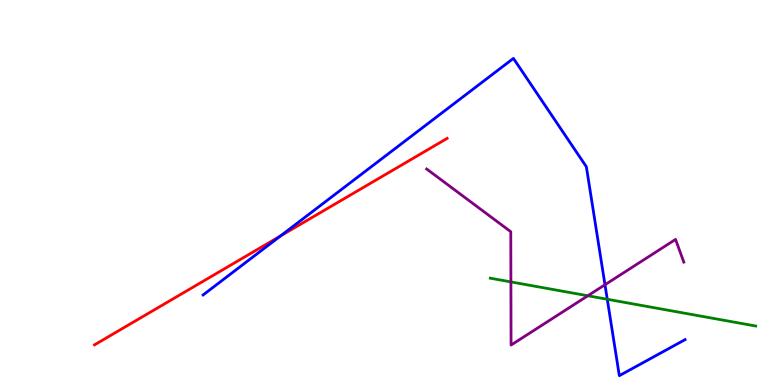[{'lines': ['blue', 'red'], 'intersections': [{'x': 3.62, 'y': 3.87}]}, {'lines': ['green', 'red'], 'intersections': []}, {'lines': ['purple', 'red'], 'intersections': []}, {'lines': ['blue', 'green'], 'intersections': [{'x': 7.84, 'y': 2.23}]}, {'lines': ['blue', 'purple'], 'intersections': [{'x': 7.81, 'y': 2.6}]}, {'lines': ['green', 'purple'], 'intersections': [{'x': 6.59, 'y': 2.68}, {'x': 7.58, 'y': 2.32}]}]